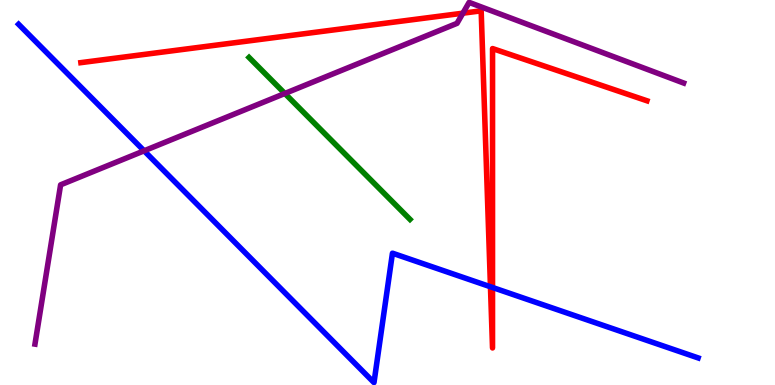[{'lines': ['blue', 'red'], 'intersections': [{'x': 6.33, 'y': 2.55}, {'x': 6.36, 'y': 2.53}]}, {'lines': ['green', 'red'], 'intersections': []}, {'lines': ['purple', 'red'], 'intersections': [{'x': 5.97, 'y': 9.66}]}, {'lines': ['blue', 'green'], 'intersections': []}, {'lines': ['blue', 'purple'], 'intersections': [{'x': 1.86, 'y': 6.08}]}, {'lines': ['green', 'purple'], 'intersections': [{'x': 3.68, 'y': 7.57}]}]